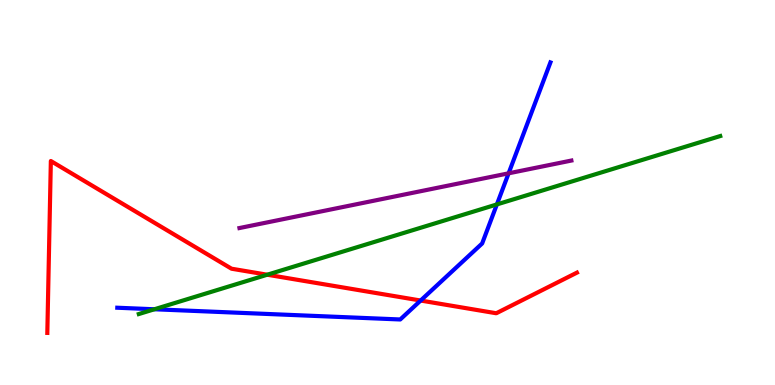[{'lines': ['blue', 'red'], 'intersections': [{'x': 5.43, 'y': 2.19}]}, {'lines': ['green', 'red'], 'intersections': [{'x': 3.45, 'y': 2.86}]}, {'lines': ['purple', 'red'], 'intersections': []}, {'lines': ['blue', 'green'], 'intersections': [{'x': 1.99, 'y': 1.97}, {'x': 6.41, 'y': 4.69}]}, {'lines': ['blue', 'purple'], 'intersections': [{'x': 6.56, 'y': 5.5}]}, {'lines': ['green', 'purple'], 'intersections': []}]